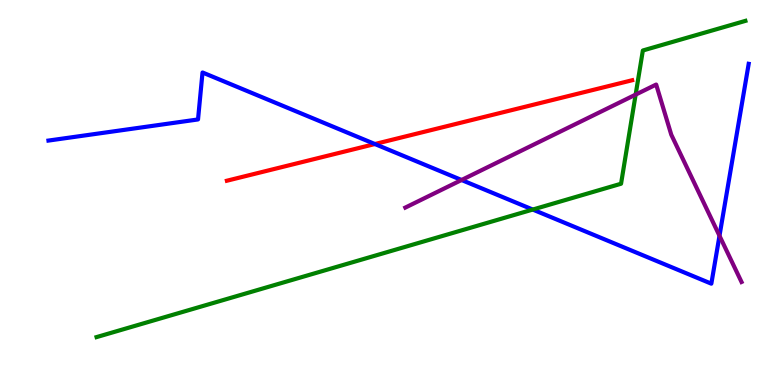[{'lines': ['blue', 'red'], 'intersections': [{'x': 4.84, 'y': 6.26}]}, {'lines': ['green', 'red'], 'intersections': []}, {'lines': ['purple', 'red'], 'intersections': []}, {'lines': ['blue', 'green'], 'intersections': [{'x': 6.87, 'y': 4.56}]}, {'lines': ['blue', 'purple'], 'intersections': [{'x': 5.96, 'y': 5.32}, {'x': 9.28, 'y': 3.88}]}, {'lines': ['green', 'purple'], 'intersections': [{'x': 8.2, 'y': 7.54}]}]